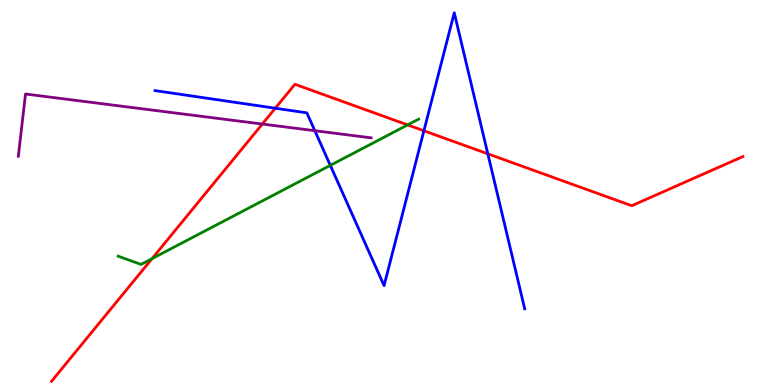[{'lines': ['blue', 'red'], 'intersections': [{'x': 3.55, 'y': 7.19}, {'x': 5.47, 'y': 6.6}, {'x': 6.29, 'y': 6.0}]}, {'lines': ['green', 'red'], 'intersections': [{'x': 1.96, 'y': 3.28}, {'x': 5.26, 'y': 6.76}]}, {'lines': ['purple', 'red'], 'intersections': [{'x': 3.38, 'y': 6.78}]}, {'lines': ['blue', 'green'], 'intersections': [{'x': 4.26, 'y': 5.7}]}, {'lines': ['blue', 'purple'], 'intersections': [{'x': 4.06, 'y': 6.61}]}, {'lines': ['green', 'purple'], 'intersections': []}]